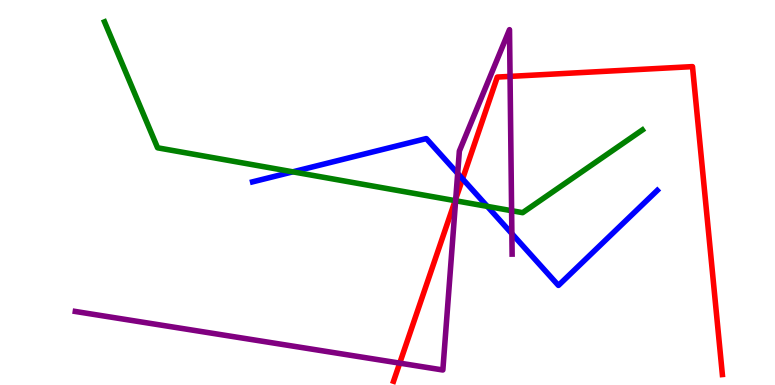[{'lines': ['blue', 'red'], 'intersections': [{'x': 5.97, 'y': 5.35}]}, {'lines': ['green', 'red'], 'intersections': [{'x': 5.87, 'y': 4.79}]}, {'lines': ['purple', 'red'], 'intersections': [{'x': 5.16, 'y': 0.568}, {'x': 5.88, 'y': 4.83}, {'x': 6.58, 'y': 8.02}]}, {'lines': ['blue', 'green'], 'intersections': [{'x': 3.78, 'y': 5.54}, {'x': 6.29, 'y': 4.64}]}, {'lines': ['blue', 'purple'], 'intersections': [{'x': 5.91, 'y': 5.5}, {'x': 6.6, 'y': 3.93}]}, {'lines': ['green', 'purple'], 'intersections': [{'x': 5.88, 'y': 4.79}, {'x': 6.6, 'y': 4.53}]}]